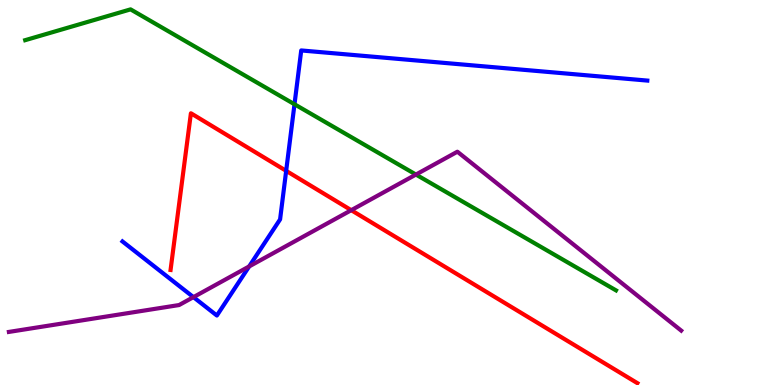[{'lines': ['blue', 'red'], 'intersections': [{'x': 3.69, 'y': 5.56}]}, {'lines': ['green', 'red'], 'intersections': []}, {'lines': ['purple', 'red'], 'intersections': [{'x': 4.53, 'y': 4.54}]}, {'lines': ['blue', 'green'], 'intersections': [{'x': 3.8, 'y': 7.29}]}, {'lines': ['blue', 'purple'], 'intersections': [{'x': 2.5, 'y': 2.28}, {'x': 3.21, 'y': 3.08}]}, {'lines': ['green', 'purple'], 'intersections': [{'x': 5.37, 'y': 5.47}]}]